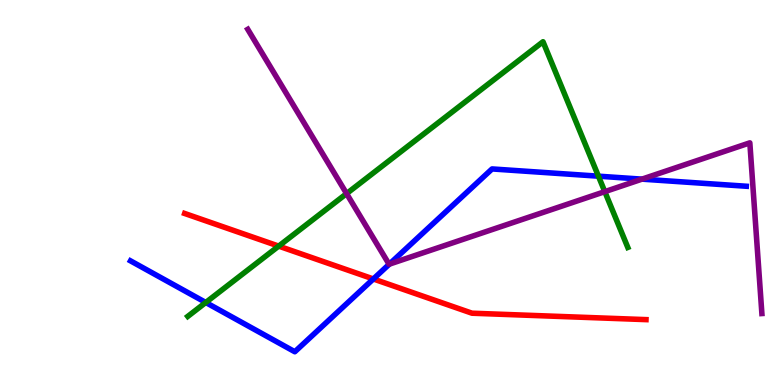[{'lines': ['blue', 'red'], 'intersections': [{'x': 4.82, 'y': 2.75}]}, {'lines': ['green', 'red'], 'intersections': [{'x': 3.6, 'y': 3.61}]}, {'lines': ['purple', 'red'], 'intersections': []}, {'lines': ['blue', 'green'], 'intersections': [{'x': 2.66, 'y': 2.14}, {'x': 7.72, 'y': 5.42}]}, {'lines': ['blue', 'purple'], 'intersections': [{'x': 5.02, 'y': 3.14}, {'x': 8.28, 'y': 5.35}]}, {'lines': ['green', 'purple'], 'intersections': [{'x': 4.47, 'y': 4.97}, {'x': 7.8, 'y': 5.02}]}]